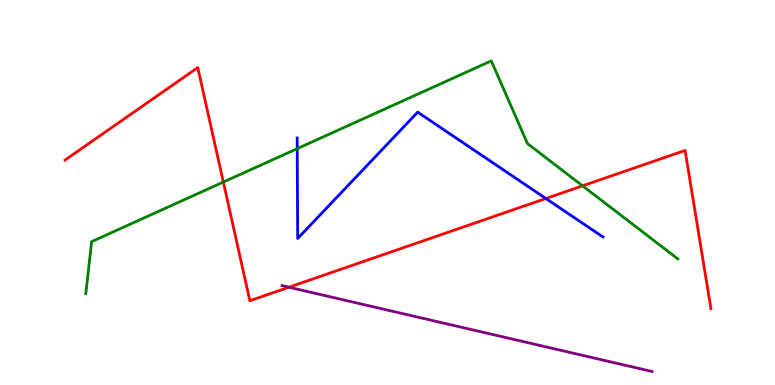[{'lines': ['blue', 'red'], 'intersections': [{'x': 7.04, 'y': 4.84}]}, {'lines': ['green', 'red'], 'intersections': [{'x': 2.88, 'y': 5.27}, {'x': 7.52, 'y': 5.17}]}, {'lines': ['purple', 'red'], 'intersections': [{'x': 3.73, 'y': 2.54}]}, {'lines': ['blue', 'green'], 'intersections': [{'x': 3.84, 'y': 6.14}]}, {'lines': ['blue', 'purple'], 'intersections': []}, {'lines': ['green', 'purple'], 'intersections': []}]